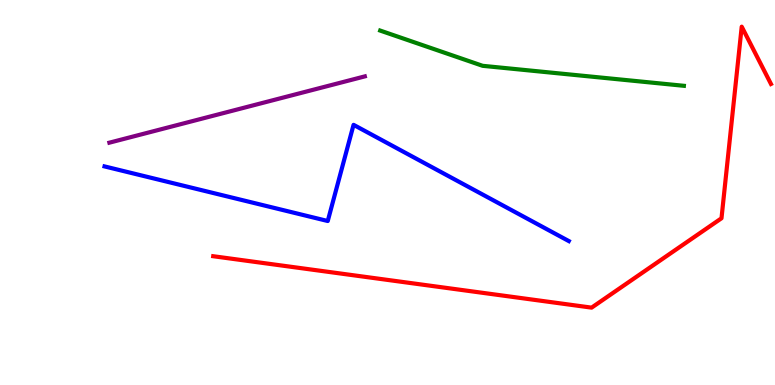[{'lines': ['blue', 'red'], 'intersections': []}, {'lines': ['green', 'red'], 'intersections': []}, {'lines': ['purple', 'red'], 'intersections': []}, {'lines': ['blue', 'green'], 'intersections': []}, {'lines': ['blue', 'purple'], 'intersections': []}, {'lines': ['green', 'purple'], 'intersections': []}]